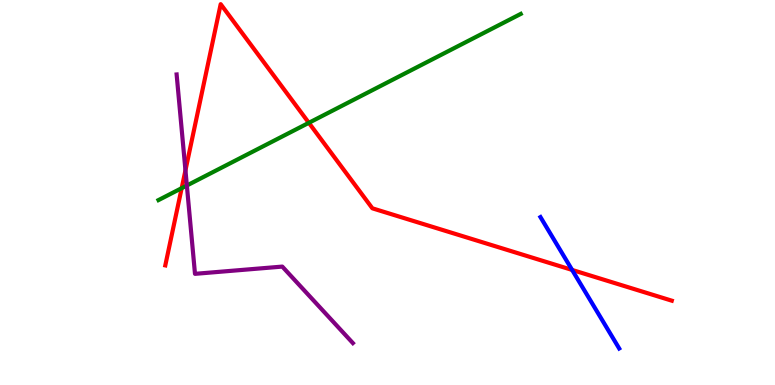[{'lines': ['blue', 'red'], 'intersections': [{'x': 7.38, 'y': 2.99}]}, {'lines': ['green', 'red'], 'intersections': [{'x': 2.34, 'y': 5.11}, {'x': 3.99, 'y': 6.81}]}, {'lines': ['purple', 'red'], 'intersections': [{'x': 2.39, 'y': 5.58}]}, {'lines': ['blue', 'green'], 'intersections': []}, {'lines': ['blue', 'purple'], 'intersections': []}, {'lines': ['green', 'purple'], 'intersections': [{'x': 2.41, 'y': 5.18}]}]